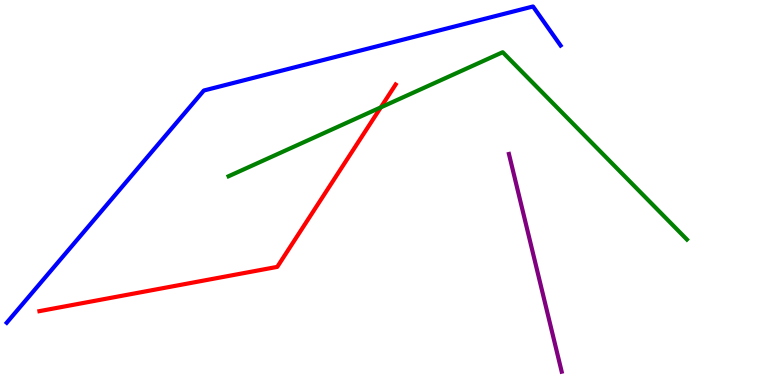[{'lines': ['blue', 'red'], 'intersections': []}, {'lines': ['green', 'red'], 'intersections': [{'x': 4.91, 'y': 7.21}]}, {'lines': ['purple', 'red'], 'intersections': []}, {'lines': ['blue', 'green'], 'intersections': []}, {'lines': ['blue', 'purple'], 'intersections': []}, {'lines': ['green', 'purple'], 'intersections': []}]